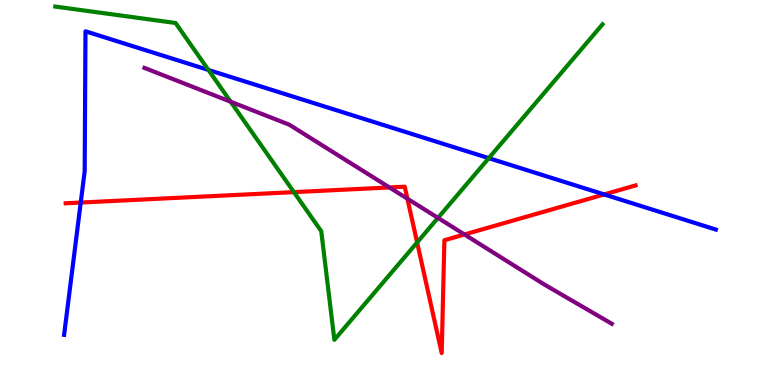[{'lines': ['blue', 'red'], 'intersections': [{'x': 1.04, 'y': 4.74}, {'x': 7.8, 'y': 4.95}]}, {'lines': ['green', 'red'], 'intersections': [{'x': 3.79, 'y': 5.01}, {'x': 5.38, 'y': 3.7}]}, {'lines': ['purple', 'red'], 'intersections': [{'x': 5.02, 'y': 5.13}, {'x': 5.26, 'y': 4.84}, {'x': 5.99, 'y': 3.91}]}, {'lines': ['blue', 'green'], 'intersections': [{'x': 2.69, 'y': 8.18}, {'x': 6.31, 'y': 5.89}]}, {'lines': ['blue', 'purple'], 'intersections': []}, {'lines': ['green', 'purple'], 'intersections': [{'x': 2.98, 'y': 7.36}, {'x': 5.65, 'y': 4.34}]}]